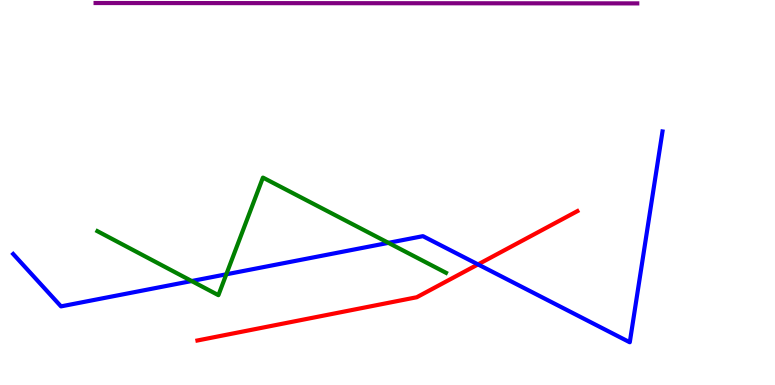[{'lines': ['blue', 'red'], 'intersections': [{'x': 6.17, 'y': 3.13}]}, {'lines': ['green', 'red'], 'intersections': []}, {'lines': ['purple', 'red'], 'intersections': []}, {'lines': ['blue', 'green'], 'intersections': [{'x': 2.47, 'y': 2.7}, {'x': 2.92, 'y': 2.88}, {'x': 5.01, 'y': 3.69}]}, {'lines': ['blue', 'purple'], 'intersections': []}, {'lines': ['green', 'purple'], 'intersections': []}]